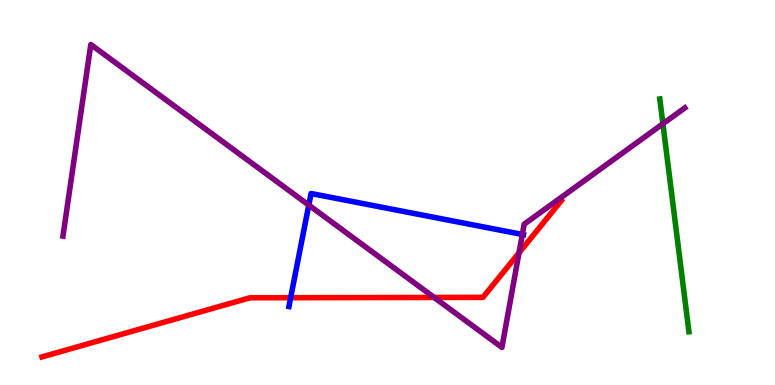[{'lines': ['blue', 'red'], 'intersections': [{'x': 3.75, 'y': 2.27}]}, {'lines': ['green', 'red'], 'intersections': []}, {'lines': ['purple', 'red'], 'intersections': [{'x': 5.6, 'y': 2.27}, {'x': 6.7, 'y': 3.43}]}, {'lines': ['blue', 'green'], 'intersections': []}, {'lines': ['blue', 'purple'], 'intersections': [{'x': 3.98, 'y': 4.67}, {'x': 6.74, 'y': 3.91}]}, {'lines': ['green', 'purple'], 'intersections': [{'x': 8.55, 'y': 6.78}]}]